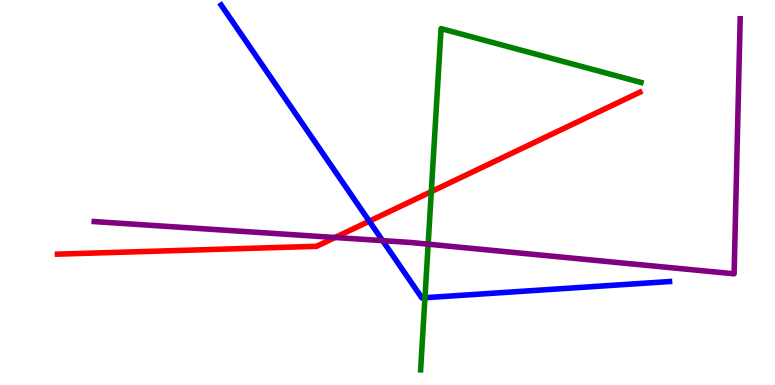[{'lines': ['blue', 'red'], 'intersections': [{'x': 4.76, 'y': 4.26}]}, {'lines': ['green', 'red'], 'intersections': [{'x': 5.57, 'y': 5.02}]}, {'lines': ['purple', 'red'], 'intersections': [{'x': 4.32, 'y': 3.83}]}, {'lines': ['blue', 'green'], 'intersections': [{'x': 5.48, 'y': 2.27}]}, {'lines': ['blue', 'purple'], 'intersections': [{'x': 4.94, 'y': 3.75}]}, {'lines': ['green', 'purple'], 'intersections': [{'x': 5.52, 'y': 3.66}]}]